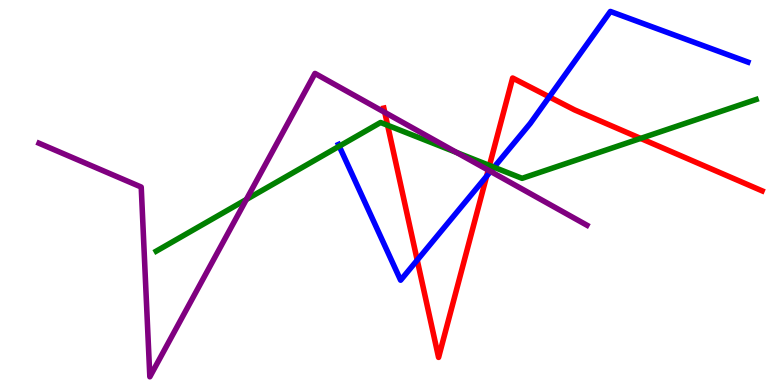[{'lines': ['blue', 'red'], 'intersections': [{'x': 5.38, 'y': 3.24}, {'x': 6.28, 'y': 5.42}, {'x': 7.09, 'y': 7.48}]}, {'lines': ['green', 'red'], 'intersections': [{'x': 5.0, 'y': 6.75}, {'x': 6.32, 'y': 5.7}, {'x': 8.27, 'y': 6.41}]}, {'lines': ['purple', 'red'], 'intersections': [{'x': 4.96, 'y': 7.08}, {'x': 6.3, 'y': 5.58}]}, {'lines': ['blue', 'green'], 'intersections': [{'x': 4.38, 'y': 6.2}, {'x': 6.37, 'y': 5.66}]}, {'lines': ['blue', 'purple'], 'intersections': [{'x': 6.33, 'y': 5.55}]}, {'lines': ['green', 'purple'], 'intersections': [{'x': 3.18, 'y': 4.82}, {'x': 5.89, 'y': 6.04}]}]